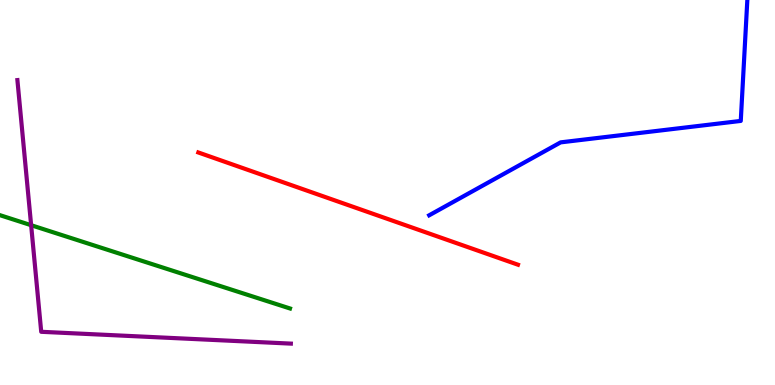[{'lines': ['blue', 'red'], 'intersections': []}, {'lines': ['green', 'red'], 'intersections': []}, {'lines': ['purple', 'red'], 'intersections': []}, {'lines': ['blue', 'green'], 'intersections': []}, {'lines': ['blue', 'purple'], 'intersections': []}, {'lines': ['green', 'purple'], 'intersections': [{'x': 0.402, 'y': 4.15}]}]